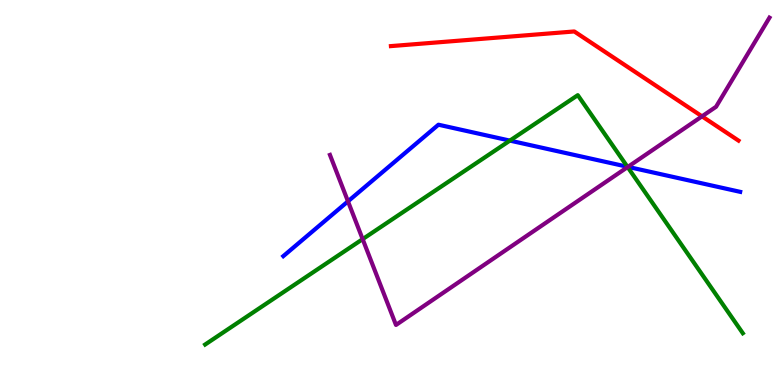[{'lines': ['blue', 'red'], 'intersections': []}, {'lines': ['green', 'red'], 'intersections': []}, {'lines': ['purple', 'red'], 'intersections': [{'x': 9.06, 'y': 6.98}]}, {'lines': ['blue', 'green'], 'intersections': [{'x': 6.58, 'y': 6.35}, {'x': 8.1, 'y': 5.67}]}, {'lines': ['blue', 'purple'], 'intersections': [{'x': 4.49, 'y': 4.77}, {'x': 8.1, 'y': 5.67}]}, {'lines': ['green', 'purple'], 'intersections': [{'x': 4.68, 'y': 3.79}, {'x': 8.1, 'y': 5.66}]}]